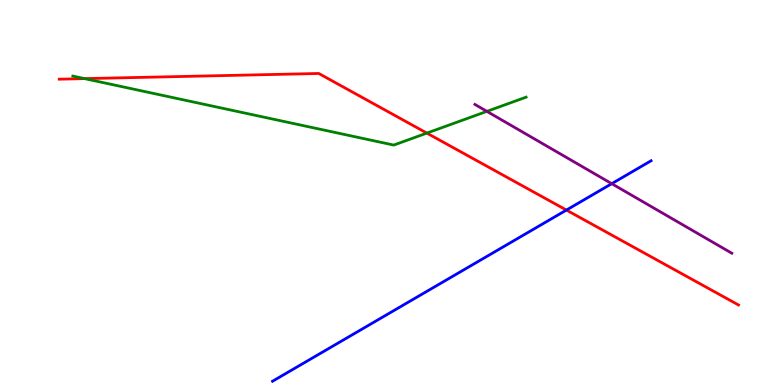[{'lines': ['blue', 'red'], 'intersections': [{'x': 7.31, 'y': 4.54}]}, {'lines': ['green', 'red'], 'intersections': [{'x': 1.09, 'y': 7.96}, {'x': 5.51, 'y': 6.54}]}, {'lines': ['purple', 'red'], 'intersections': []}, {'lines': ['blue', 'green'], 'intersections': []}, {'lines': ['blue', 'purple'], 'intersections': [{'x': 7.89, 'y': 5.23}]}, {'lines': ['green', 'purple'], 'intersections': [{'x': 6.28, 'y': 7.11}]}]